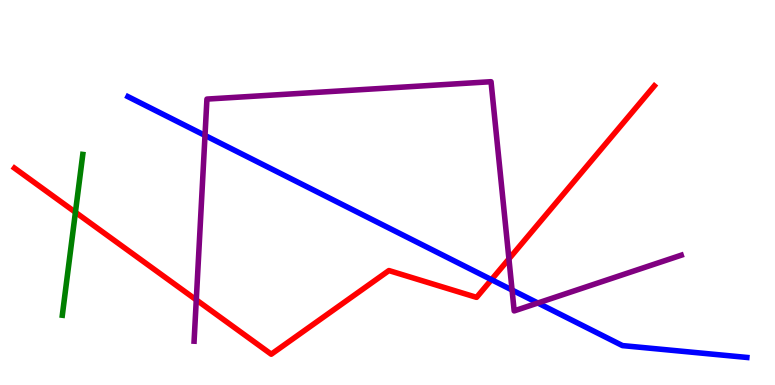[{'lines': ['blue', 'red'], 'intersections': [{'x': 6.34, 'y': 2.74}]}, {'lines': ['green', 'red'], 'intersections': [{'x': 0.973, 'y': 4.49}]}, {'lines': ['purple', 'red'], 'intersections': [{'x': 2.53, 'y': 2.21}, {'x': 6.57, 'y': 3.28}]}, {'lines': ['blue', 'green'], 'intersections': []}, {'lines': ['blue', 'purple'], 'intersections': [{'x': 2.65, 'y': 6.48}, {'x': 6.61, 'y': 2.47}, {'x': 6.94, 'y': 2.13}]}, {'lines': ['green', 'purple'], 'intersections': []}]